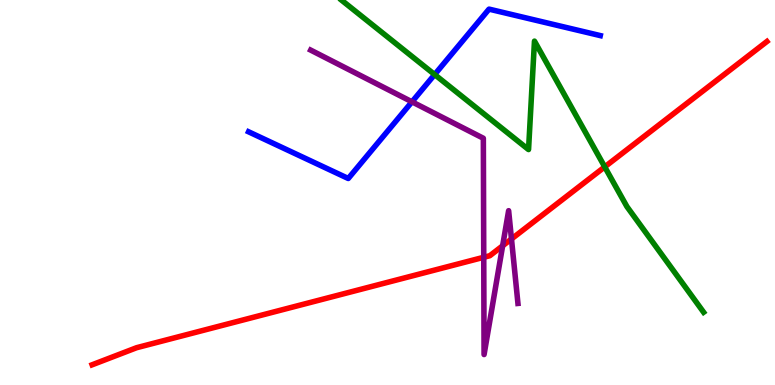[{'lines': ['blue', 'red'], 'intersections': []}, {'lines': ['green', 'red'], 'intersections': [{'x': 7.8, 'y': 5.67}]}, {'lines': ['purple', 'red'], 'intersections': [{'x': 6.24, 'y': 3.32}, {'x': 6.49, 'y': 3.62}, {'x': 6.6, 'y': 3.79}]}, {'lines': ['blue', 'green'], 'intersections': [{'x': 5.61, 'y': 8.06}]}, {'lines': ['blue', 'purple'], 'intersections': [{'x': 5.32, 'y': 7.36}]}, {'lines': ['green', 'purple'], 'intersections': []}]